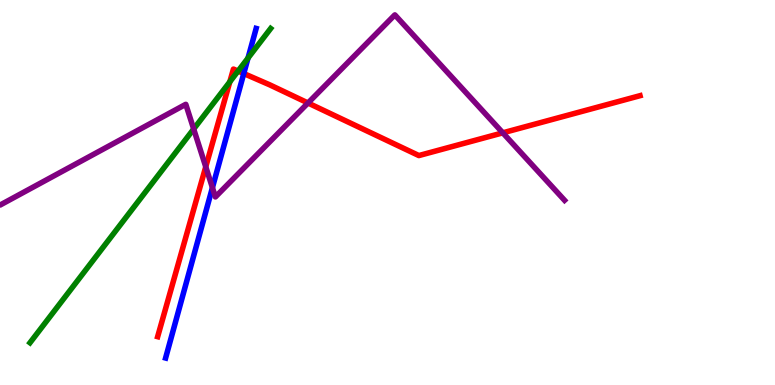[{'lines': ['blue', 'red'], 'intersections': [{'x': 3.15, 'y': 8.09}]}, {'lines': ['green', 'red'], 'intersections': [{'x': 2.97, 'y': 7.87}, {'x': 3.07, 'y': 8.15}]}, {'lines': ['purple', 'red'], 'intersections': [{'x': 2.65, 'y': 5.67}, {'x': 3.97, 'y': 7.32}, {'x': 6.49, 'y': 6.55}]}, {'lines': ['blue', 'green'], 'intersections': [{'x': 3.2, 'y': 8.49}]}, {'lines': ['blue', 'purple'], 'intersections': [{'x': 2.74, 'y': 5.13}]}, {'lines': ['green', 'purple'], 'intersections': [{'x': 2.5, 'y': 6.65}]}]